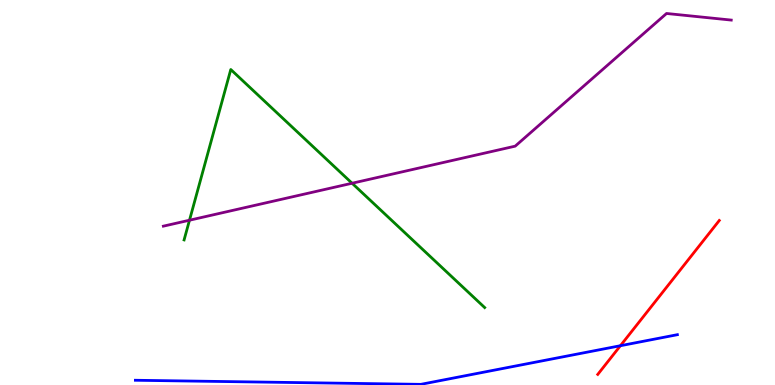[{'lines': ['blue', 'red'], 'intersections': [{'x': 8.01, 'y': 1.02}]}, {'lines': ['green', 'red'], 'intersections': []}, {'lines': ['purple', 'red'], 'intersections': []}, {'lines': ['blue', 'green'], 'intersections': []}, {'lines': ['blue', 'purple'], 'intersections': []}, {'lines': ['green', 'purple'], 'intersections': [{'x': 2.45, 'y': 4.28}, {'x': 4.54, 'y': 5.24}]}]